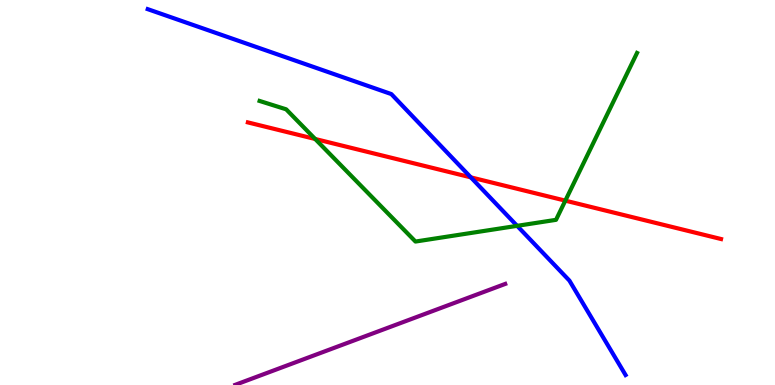[{'lines': ['blue', 'red'], 'intersections': [{'x': 6.08, 'y': 5.39}]}, {'lines': ['green', 'red'], 'intersections': [{'x': 4.07, 'y': 6.39}, {'x': 7.29, 'y': 4.79}]}, {'lines': ['purple', 'red'], 'intersections': []}, {'lines': ['blue', 'green'], 'intersections': [{'x': 6.67, 'y': 4.13}]}, {'lines': ['blue', 'purple'], 'intersections': []}, {'lines': ['green', 'purple'], 'intersections': []}]